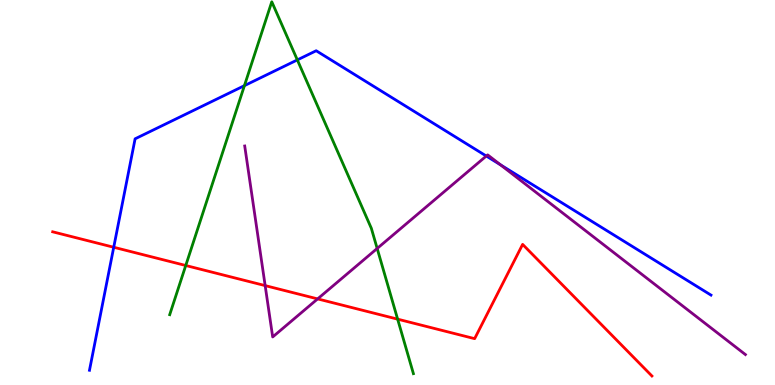[{'lines': ['blue', 'red'], 'intersections': [{'x': 1.47, 'y': 3.58}]}, {'lines': ['green', 'red'], 'intersections': [{'x': 2.4, 'y': 3.1}, {'x': 5.13, 'y': 1.71}]}, {'lines': ['purple', 'red'], 'intersections': [{'x': 3.42, 'y': 2.58}, {'x': 4.1, 'y': 2.24}]}, {'lines': ['blue', 'green'], 'intersections': [{'x': 3.15, 'y': 7.78}, {'x': 3.84, 'y': 8.44}]}, {'lines': ['blue', 'purple'], 'intersections': [{'x': 6.27, 'y': 5.95}, {'x': 6.46, 'y': 5.72}]}, {'lines': ['green', 'purple'], 'intersections': [{'x': 4.87, 'y': 3.55}]}]